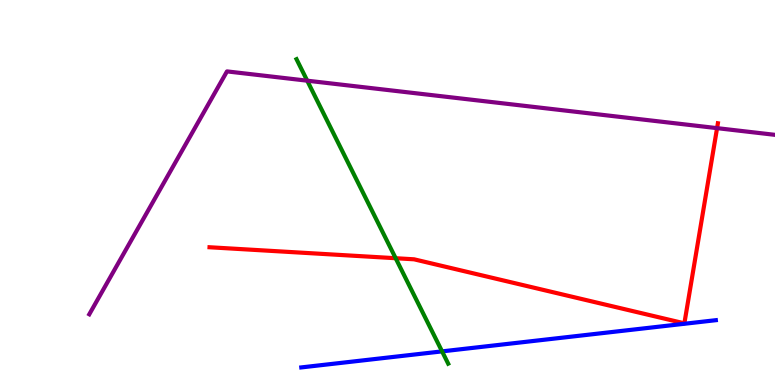[{'lines': ['blue', 'red'], 'intersections': []}, {'lines': ['green', 'red'], 'intersections': [{'x': 5.11, 'y': 3.29}]}, {'lines': ['purple', 'red'], 'intersections': [{'x': 9.25, 'y': 6.67}]}, {'lines': ['blue', 'green'], 'intersections': [{'x': 5.7, 'y': 0.873}]}, {'lines': ['blue', 'purple'], 'intersections': []}, {'lines': ['green', 'purple'], 'intersections': [{'x': 3.96, 'y': 7.9}]}]